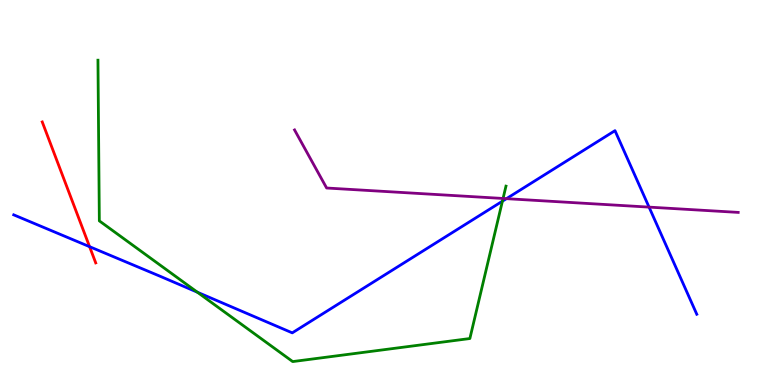[{'lines': ['blue', 'red'], 'intersections': [{'x': 1.16, 'y': 3.59}]}, {'lines': ['green', 'red'], 'intersections': []}, {'lines': ['purple', 'red'], 'intersections': []}, {'lines': ['blue', 'green'], 'intersections': [{'x': 2.55, 'y': 2.41}, {'x': 6.48, 'y': 4.77}]}, {'lines': ['blue', 'purple'], 'intersections': [{'x': 6.53, 'y': 4.84}, {'x': 8.37, 'y': 4.62}]}, {'lines': ['green', 'purple'], 'intersections': [{'x': 6.49, 'y': 4.85}]}]